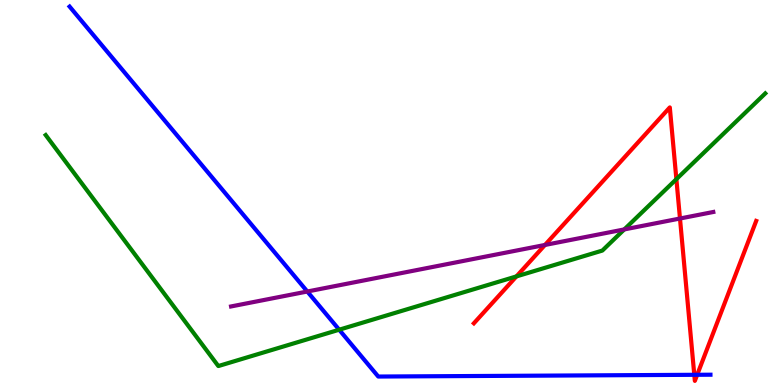[{'lines': ['blue', 'red'], 'intersections': [{'x': 8.96, 'y': 0.265}, {'x': 9.0, 'y': 0.265}]}, {'lines': ['green', 'red'], 'intersections': [{'x': 6.66, 'y': 2.82}, {'x': 8.73, 'y': 5.35}]}, {'lines': ['purple', 'red'], 'intersections': [{'x': 7.03, 'y': 3.64}, {'x': 8.77, 'y': 4.32}]}, {'lines': ['blue', 'green'], 'intersections': [{'x': 4.38, 'y': 1.44}]}, {'lines': ['blue', 'purple'], 'intersections': [{'x': 3.97, 'y': 2.43}]}, {'lines': ['green', 'purple'], 'intersections': [{'x': 8.06, 'y': 4.04}]}]